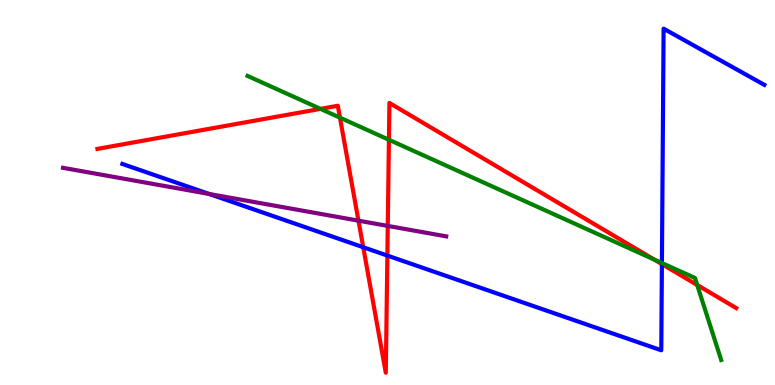[{'lines': ['blue', 'red'], 'intersections': [{'x': 4.69, 'y': 3.58}, {'x': 5.0, 'y': 3.36}, {'x': 8.54, 'y': 3.14}]}, {'lines': ['green', 'red'], 'intersections': [{'x': 4.14, 'y': 7.17}, {'x': 4.39, 'y': 6.94}, {'x': 5.02, 'y': 6.37}, {'x': 8.44, 'y': 3.26}, {'x': 9.0, 'y': 2.6}]}, {'lines': ['purple', 'red'], 'intersections': [{'x': 4.63, 'y': 4.27}, {'x': 5.0, 'y': 4.13}]}, {'lines': ['blue', 'green'], 'intersections': [{'x': 8.54, 'y': 3.17}]}, {'lines': ['blue', 'purple'], 'intersections': [{'x': 2.7, 'y': 4.96}]}, {'lines': ['green', 'purple'], 'intersections': []}]